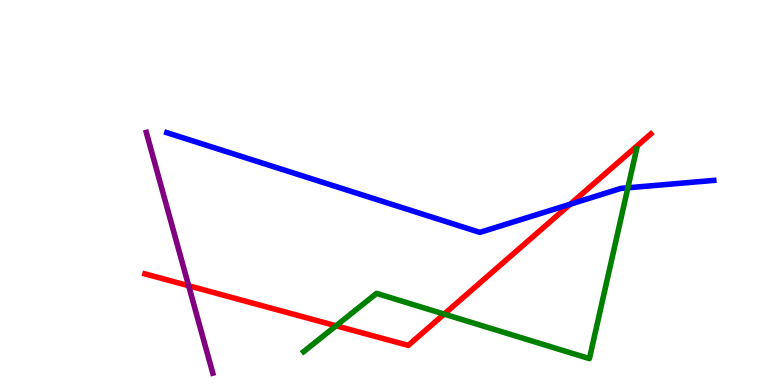[{'lines': ['blue', 'red'], 'intersections': [{'x': 7.36, 'y': 4.7}]}, {'lines': ['green', 'red'], 'intersections': [{'x': 4.34, 'y': 1.54}, {'x': 5.73, 'y': 1.84}]}, {'lines': ['purple', 'red'], 'intersections': [{'x': 2.43, 'y': 2.58}]}, {'lines': ['blue', 'green'], 'intersections': [{'x': 8.1, 'y': 5.12}]}, {'lines': ['blue', 'purple'], 'intersections': []}, {'lines': ['green', 'purple'], 'intersections': []}]